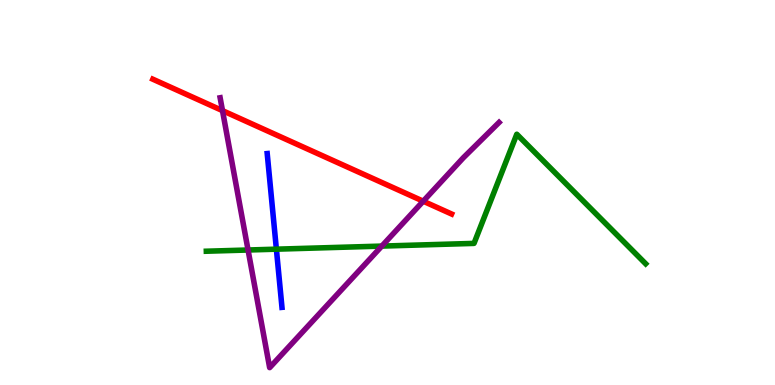[{'lines': ['blue', 'red'], 'intersections': []}, {'lines': ['green', 'red'], 'intersections': []}, {'lines': ['purple', 'red'], 'intersections': [{'x': 2.87, 'y': 7.13}, {'x': 5.46, 'y': 4.77}]}, {'lines': ['blue', 'green'], 'intersections': [{'x': 3.57, 'y': 3.53}]}, {'lines': ['blue', 'purple'], 'intersections': []}, {'lines': ['green', 'purple'], 'intersections': [{'x': 3.2, 'y': 3.51}, {'x': 4.93, 'y': 3.61}]}]